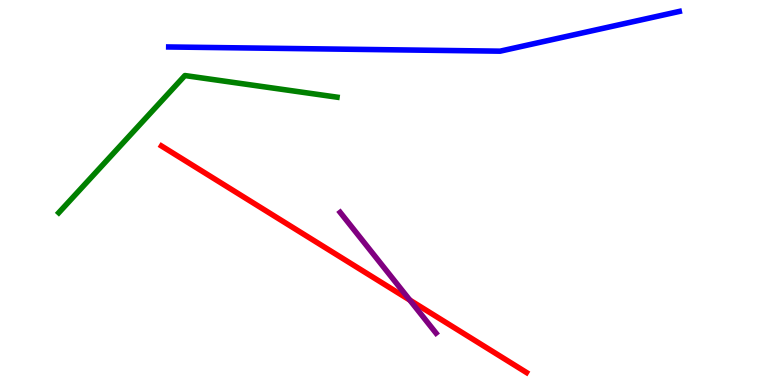[{'lines': ['blue', 'red'], 'intersections': []}, {'lines': ['green', 'red'], 'intersections': []}, {'lines': ['purple', 'red'], 'intersections': [{'x': 5.29, 'y': 2.21}]}, {'lines': ['blue', 'green'], 'intersections': []}, {'lines': ['blue', 'purple'], 'intersections': []}, {'lines': ['green', 'purple'], 'intersections': []}]